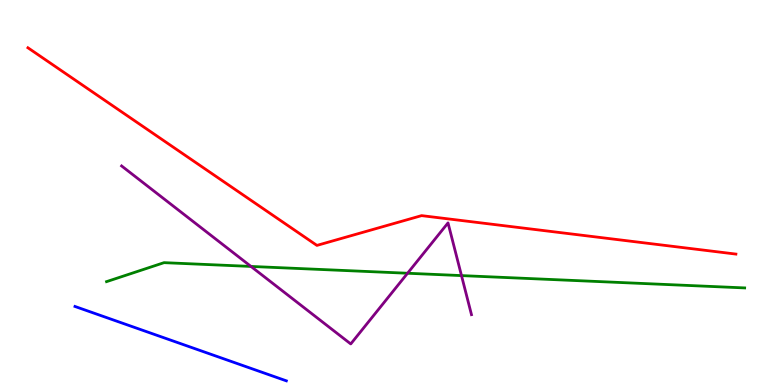[{'lines': ['blue', 'red'], 'intersections': []}, {'lines': ['green', 'red'], 'intersections': []}, {'lines': ['purple', 'red'], 'intersections': []}, {'lines': ['blue', 'green'], 'intersections': []}, {'lines': ['blue', 'purple'], 'intersections': []}, {'lines': ['green', 'purple'], 'intersections': [{'x': 3.24, 'y': 3.08}, {'x': 5.26, 'y': 2.9}, {'x': 5.95, 'y': 2.84}]}]